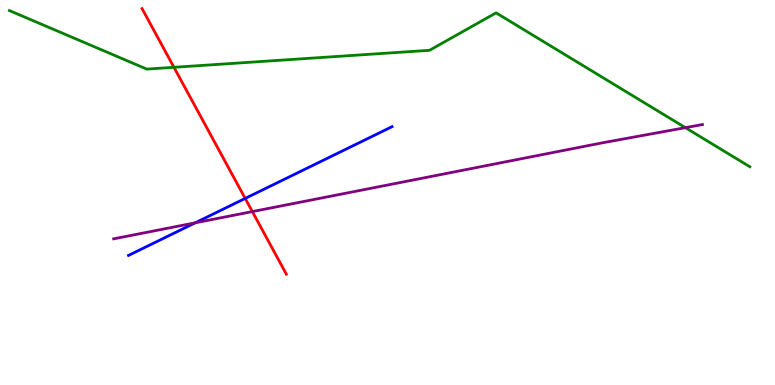[{'lines': ['blue', 'red'], 'intersections': [{'x': 3.16, 'y': 4.85}]}, {'lines': ['green', 'red'], 'intersections': [{'x': 2.24, 'y': 8.25}]}, {'lines': ['purple', 'red'], 'intersections': [{'x': 3.26, 'y': 4.5}]}, {'lines': ['blue', 'green'], 'intersections': []}, {'lines': ['blue', 'purple'], 'intersections': [{'x': 2.52, 'y': 4.21}]}, {'lines': ['green', 'purple'], 'intersections': [{'x': 8.84, 'y': 6.68}]}]